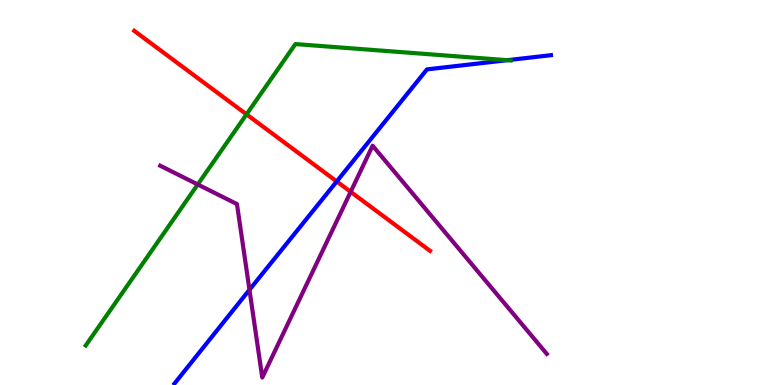[{'lines': ['blue', 'red'], 'intersections': [{'x': 4.34, 'y': 5.29}]}, {'lines': ['green', 'red'], 'intersections': [{'x': 3.18, 'y': 7.03}]}, {'lines': ['purple', 'red'], 'intersections': [{'x': 4.52, 'y': 5.02}]}, {'lines': ['blue', 'green'], 'intersections': [{'x': 6.55, 'y': 8.44}]}, {'lines': ['blue', 'purple'], 'intersections': [{'x': 3.22, 'y': 2.47}]}, {'lines': ['green', 'purple'], 'intersections': [{'x': 2.55, 'y': 5.21}]}]